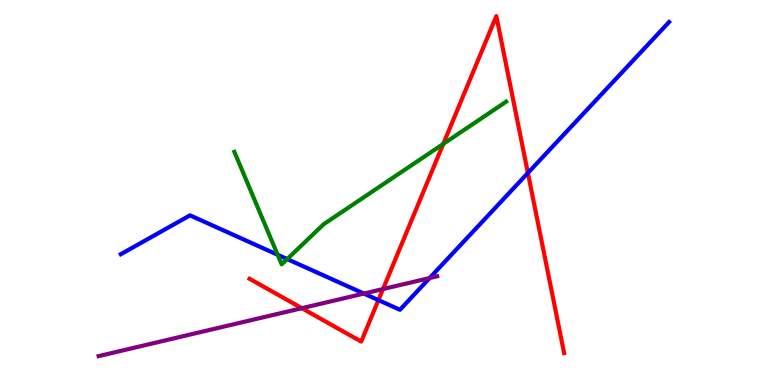[{'lines': ['blue', 'red'], 'intersections': [{'x': 4.88, 'y': 2.2}, {'x': 6.81, 'y': 5.51}]}, {'lines': ['green', 'red'], 'intersections': [{'x': 5.72, 'y': 6.26}]}, {'lines': ['purple', 'red'], 'intersections': [{'x': 3.89, 'y': 2.0}, {'x': 4.94, 'y': 2.49}]}, {'lines': ['blue', 'green'], 'intersections': [{'x': 3.58, 'y': 3.38}, {'x': 3.71, 'y': 3.27}]}, {'lines': ['blue', 'purple'], 'intersections': [{'x': 4.7, 'y': 2.37}, {'x': 5.54, 'y': 2.78}]}, {'lines': ['green', 'purple'], 'intersections': []}]